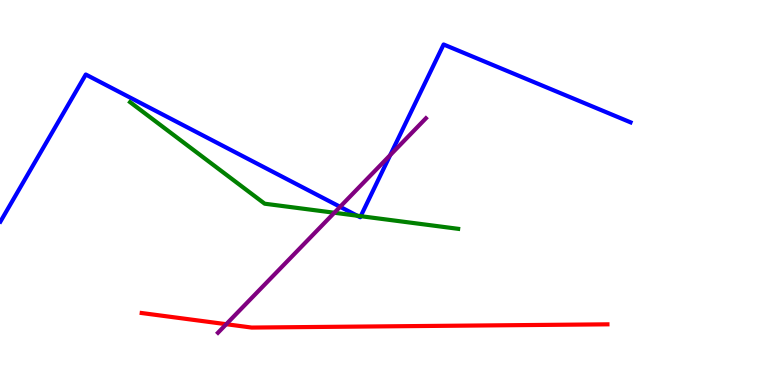[{'lines': ['blue', 'red'], 'intersections': []}, {'lines': ['green', 'red'], 'intersections': []}, {'lines': ['purple', 'red'], 'intersections': [{'x': 2.92, 'y': 1.58}]}, {'lines': ['blue', 'green'], 'intersections': [{'x': 4.61, 'y': 4.4}, {'x': 4.65, 'y': 4.39}]}, {'lines': ['blue', 'purple'], 'intersections': [{'x': 4.39, 'y': 4.63}, {'x': 5.03, 'y': 5.97}]}, {'lines': ['green', 'purple'], 'intersections': [{'x': 4.31, 'y': 4.47}]}]